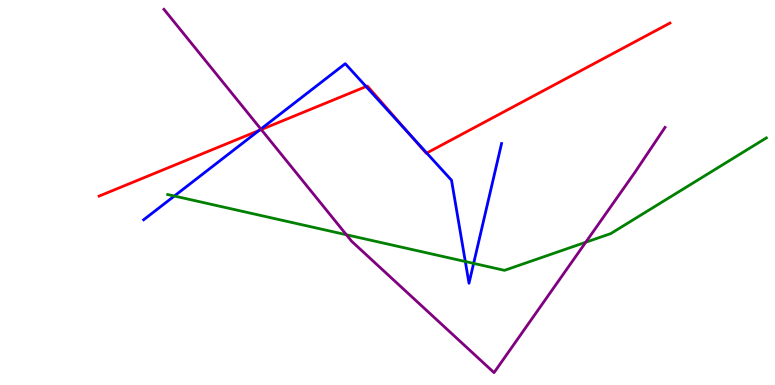[{'lines': ['blue', 'red'], 'intersections': [{'x': 3.34, 'y': 6.61}, {'x': 4.72, 'y': 7.75}, {'x': 5.29, 'y': 6.5}, {'x': 5.51, 'y': 6.02}]}, {'lines': ['green', 'red'], 'intersections': []}, {'lines': ['purple', 'red'], 'intersections': [{'x': 3.37, 'y': 6.63}]}, {'lines': ['blue', 'green'], 'intersections': [{'x': 2.25, 'y': 4.91}, {'x': 6.0, 'y': 3.21}, {'x': 6.11, 'y': 3.16}]}, {'lines': ['blue', 'purple'], 'intersections': [{'x': 3.37, 'y': 6.65}]}, {'lines': ['green', 'purple'], 'intersections': [{'x': 4.47, 'y': 3.9}, {'x': 7.56, 'y': 3.71}]}]